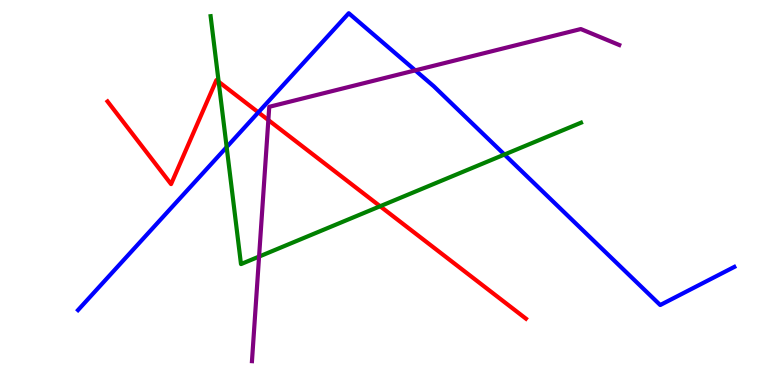[{'lines': ['blue', 'red'], 'intersections': [{'x': 3.33, 'y': 7.08}]}, {'lines': ['green', 'red'], 'intersections': [{'x': 2.82, 'y': 7.88}, {'x': 4.9, 'y': 4.64}]}, {'lines': ['purple', 'red'], 'intersections': [{'x': 3.46, 'y': 6.88}]}, {'lines': ['blue', 'green'], 'intersections': [{'x': 2.92, 'y': 6.18}, {'x': 6.51, 'y': 5.99}]}, {'lines': ['blue', 'purple'], 'intersections': [{'x': 5.36, 'y': 8.17}]}, {'lines': ['green', 'purple'], 'intersections': [{'x': 3.34, 'y': 3.34}]}]